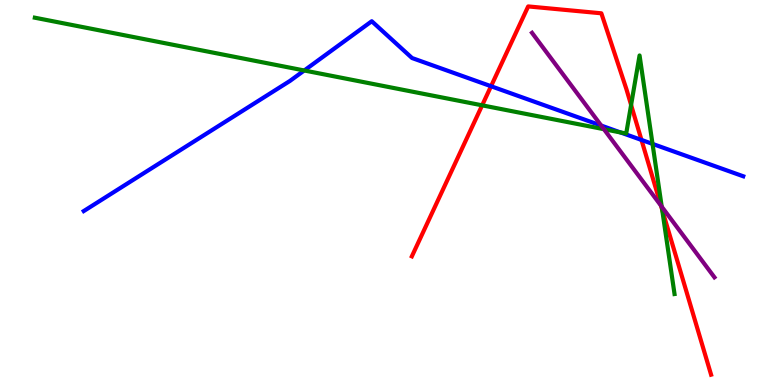[{'lines': ['blue', 'red'], 'intersections': [{'x': 6.34, 'y': 7.76}, {'x': 8.28, 'y': 6.37}]}, {'lines': ['green', 'red'], 'intersections': [{'x': 6.22, 'y': 7.26}, {'x': 8.14, 'y': 7.27}, {'x': 8.54, 'y': 4.55}]}, {'lines': ['purple', 'red'], 'intersections': [{'x': 8.53, 'y': 4.66}]}, {'lines': ['blue', 'green'], 'intersections': [{'x': 3.93, 'y': 8.17}, {'x': 8.01, 'y': 6.56}, {'x': 8.42, 'y': 6.26}]}, {'lines': ['blue', 'purple'], 'intersections': [{'x': 7.76, 'y': 6.74}]}, {'lines': ['green', 'purple'], 'intersections': [{'x': 7.79, 'y': 6.64}, {'x': 8.54, 'y': 4.63}]}]